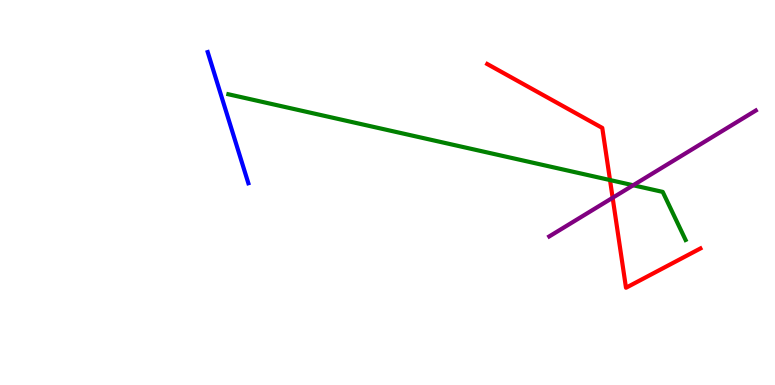[{'lines': ['blue', 'red'], 'intersections': []}, {'lines': ['green', 'red'], 'intersections': [{'x': 7.87, 'y': 5.32}]}, {'lines': ['purple', 'red'], 'intersections': [{'x': 7.91, 'y': 4.86}]}, {'lines': ['blue', 'green'], 'intersections': []}, {'lines': ['blue', 'purple'], 'intersections': []}, {'lines': ['green', 'purple'], 'intersections': [{'x': 8.17, 'y': 5.19}]}]